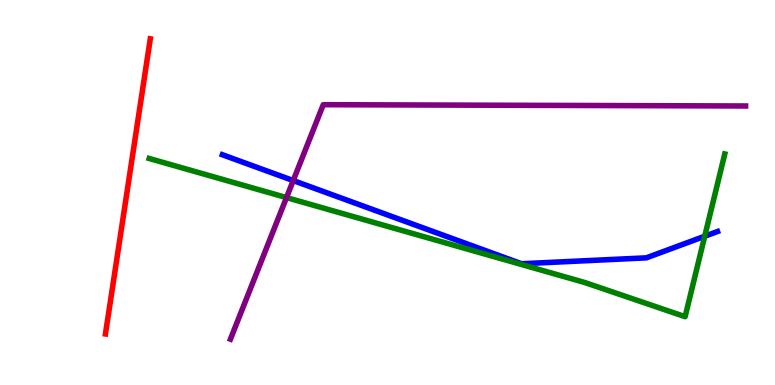[{'lines': ['blue', 'red'], 'intersections': []}, {'lines': ['green', 'red'], 'intersections': []}, {'lines': ['purple', 'red'], 'intersections': []}, {'lines': ['blue', 'green'], 'intersections': [{'x': 9.09, 'y': 3.86}]}, {'lines': ['blue', 'purple'], 'intersections': [{'x': 3.78, 'y': 5.31}]}, {'lines': ['green', 'purple'], 'intersections': [{'x': 3.7, 'y': 4.87}]}]